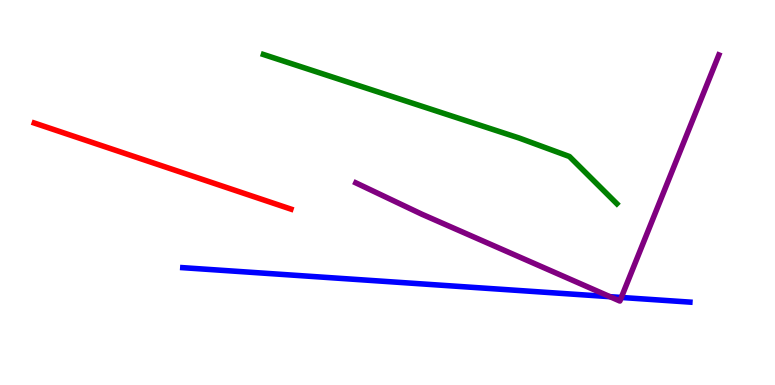[{'lines': ['blue', 'red'], 'intersections': []}, {'lines': ['green', 'red'], 'intersections': []}, {'lines': ['purple', 'red'], 'intersections': []}, {'lines': ['blue', 'green'], 'intersections': []}, {'lines': ['blue', 'purple'], 'intersections': [{'x': 7.87, 'y': 2.29}, {'x': 8.02, 'y': 2.27}]}, {'lines': ['green', 'purple'], 'intersections': []}]